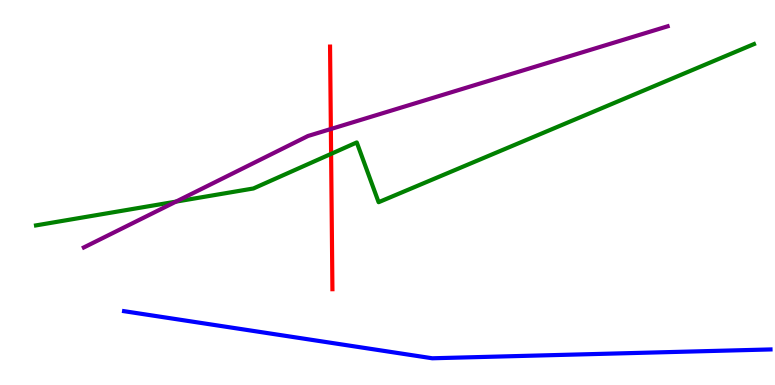[{'lines': ['blue', 'red'], 'intersections': []}, {'lines': ['green', 'red'], 'intersections': [{'x': 4.27, 'y': 6.0}]}, {'lines': ['purple', 'red'], 'intersections': [{'x': 4.27, 'y': 6.65}]}, {'lines': ['blue', 'green'], 'intersections': []}, {'lines': ['blue', 'purple'], 'intersections': []}, {'lines': ['green', 'purple'], 'intersections': [{'x': 2.27, 'y': 4.76}]}]